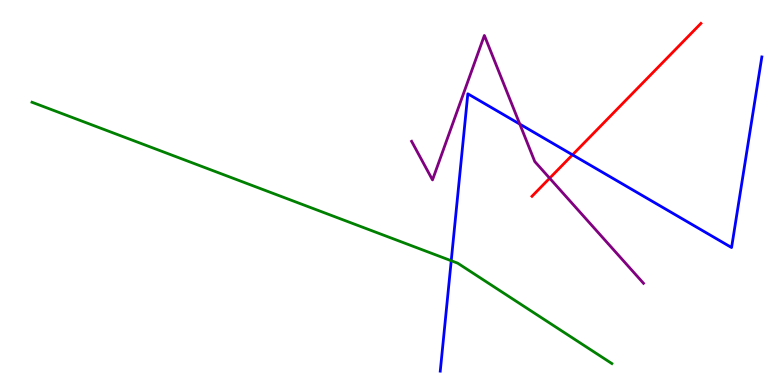[{'lines': ['blue', 'red'], 'intersections': [{'x': 7.39, 'y': 5.98}]}, {'lines': ['green', 'red'], 'intersections': []}, {'lines': ['purple', 'red'], 'intersections': [{'x': 7.09, 'y': 5.37}]}, {'lines': ['blue', 'green'], 'intersections': [{'x': 5.82, 'y': 3.23}]}, {'lines': ['blue', 'purple'], 'intersections': [{'x': 6.71, 'y': 6.78}]}, {'lines': ['green', 'purple'], 'intersections': []}]